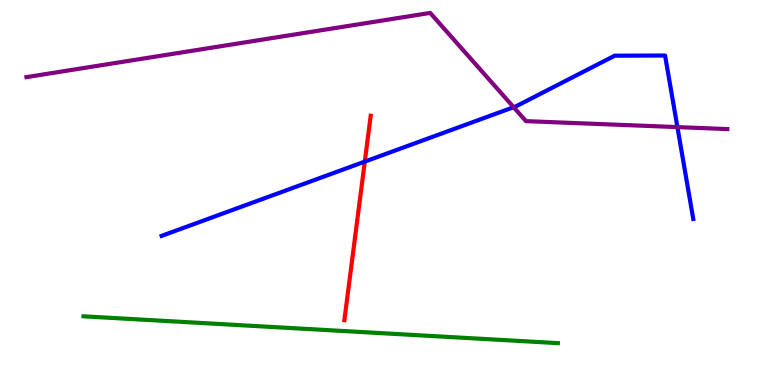[{'lines': ['blue', 'red'], 'intersections': [{'x': 4.71, 'y': 5.8}]}, {'lines': ['green', 'red'], 'intersections': []}, {'lines': ['purple', 'red'], 'intersections': []}, {'lines': ['blue', 'green'], 'intersections': []}, {'lines': ['blue', 'purple'], 'intersections': [{'x': 6.63, 'y': 7.22}, {'x': 8.74, 'y': 6.7}]}, {'lines': ['green', 'purple'], 'intersections': []}]